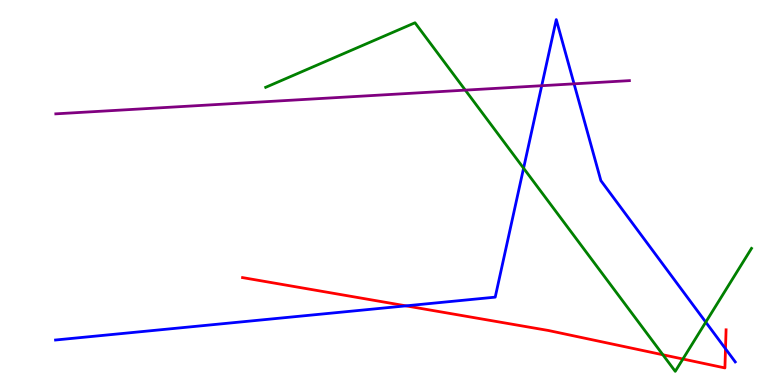[{'lines': ['blue', 'red'], 'intersections': [{'x': 5.24, 'y': 2.06}, {'x': 9.36, 'y': 0.941}]}, {'lines': ['green', 'red'], 'intersections': [{'x': 8.55, 'y': 0.785}, {'x': 8.81, 'y': 0.675}]}, {'lines': ['purple', 'red'], 'intersections': []}, {'lines': ['blue', 'green'], 'intersections': [{'x': 6.76, 'y': 5.63}, {'x': 9.11, 'y': 1.63}]}, {'lines': ['blue', 'purple'], 'intersections': [{'x': 6.99, 'y': 7.77}, {'x': 7.41, 'y': 7.82}]}, {'lines': ['green', 'purple'], 'intersections': [{'x': 6.0, 'y': 7.66}]}]